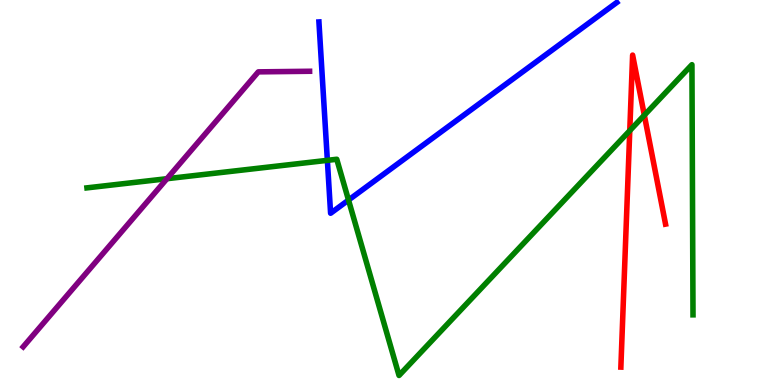[{'lines': ['blue', 'red'], 'intersections': []}, {'lines': ['green', 'red'], 'intersections': [{'x': 8.13, 'y': 6.61}, {'x': 8.31, 'y': 7.01}]}, {'lines': ['purple', 'red'], 'intersections': []}, {'lines': ['blue', 'green'], 'intersections': [{'x': 4.22, 'y': 5.84}, {'x': 4.5, 'y': 4.8}]}, {'lines': ['blue', 'purple'], 'intersections': []}, {'lines': ['green', 'purple'], 'intersections': [{'x': 2.15, 'y': 5.36}]}]